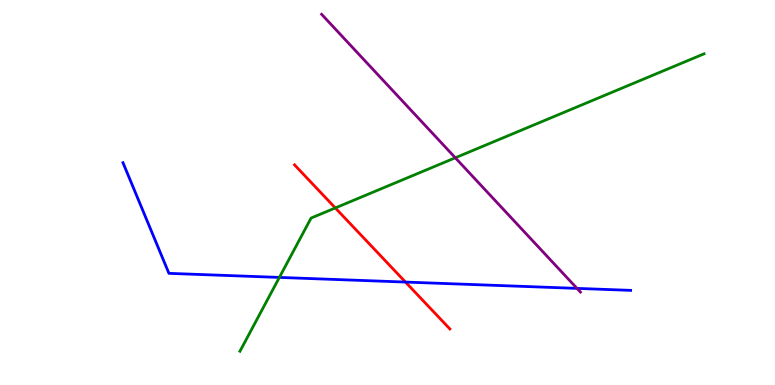[{'lines': ['blue', 'red'], 'intersections': [{'x': 5.23, 'y': 2.67}]}, {'lines': ['green', 'red'], 'intersections': [{'x': 4.33, 'y': 4.6}]}, {'lines': ['purple', 'red'], 'intersections': []}, {'lines': ['blue', 'green'], 'intersections': [{'x': 3.6, 'y': 2.79}]}, {'lines': ['blue', 'purple'], 'intersections': [{'x': 7.45, 'y': 2.51}]}, {'lines': ['green', 'purple'], 'intersections': [{'x': 5.88, 'y': 5.9}]}]